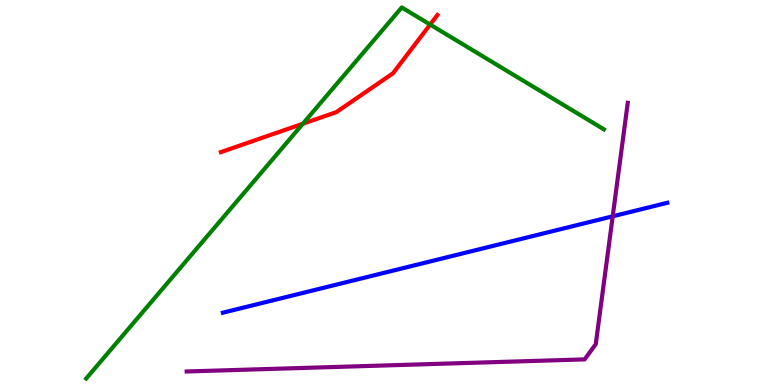[{'lines': ['blue', 'red'], 'intersections': []}, {'lines': ['green', 'red'], 'intersections': [{'x': 3.91, 'y': 6.79}, {'x': 5.55, 'y': 9.36}]}, {'lines': ['purple', 'red'], 'intersections': []}, {'lines': ['blue', 'green'], 'intersections': []}, {'lines': ['blue', 'purple'], 'intersections': [{'x': 7.91, 'y': 4.38}]}, {'lines': ['green', 'purple'], 'intersections': []}]